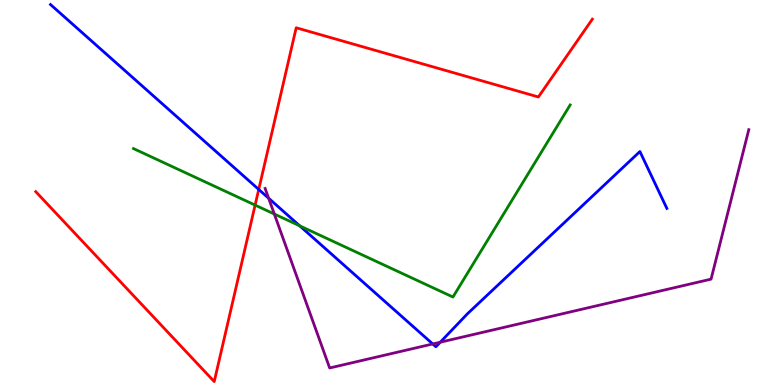[{'lines': ['blue', 'red'], 'intersections': [{'x': 3.34, 'y': 5.08}]}, {'lines': ['green', 'red'], 'intersections': [{'x': 3.29, 'y': 4.67}]}, {'lines': ['purple', 'red'], 'intersections': []}, {'lines': ['blue', 'green'], 'intersections': [{'x': 3.87, 'y': 4.13}]}, {'lines': ['blue', 'purple'], 'intersections': [{'x': 3.47, 'y': 4.85}, {'x': 5.58, 'y': 1.07}, {'x': 5.68, 'y': 1.11}]}, {'lines': ['green', 'purple'], 'intersections': [{'x': 3.54, 'y': 4.44}]}]